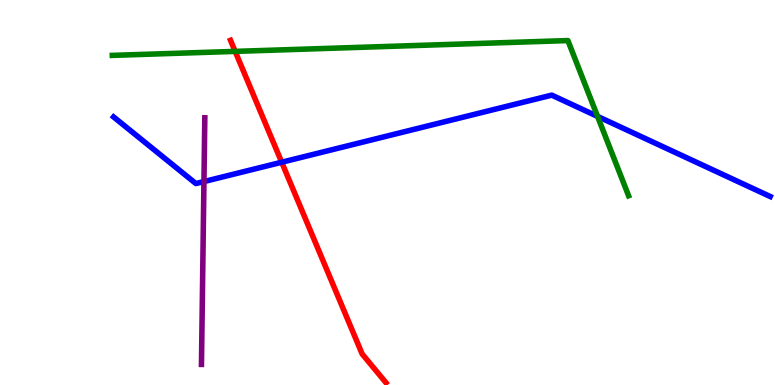[{'lines': ['blue', 'red'], 'intersections': [{'x': 3.63, 'y': 5.79}]}, {'lines': ['green', 'red'], 'intersections': [{'x': 3.03, 'y': 8.67}]}, {'lines': ['purple', 'red'], 'intersections': []}, {'lines': ['blue', 'green'], 'intersections': [{'x': 7.71, 'y': 6.98}]}, {'lines': ['blue', 'purple'], 'intersections': [{'x': 2.63, 'y': 5.28}]}, {'lines': ['green', 'purple'], 'intersections': []}]